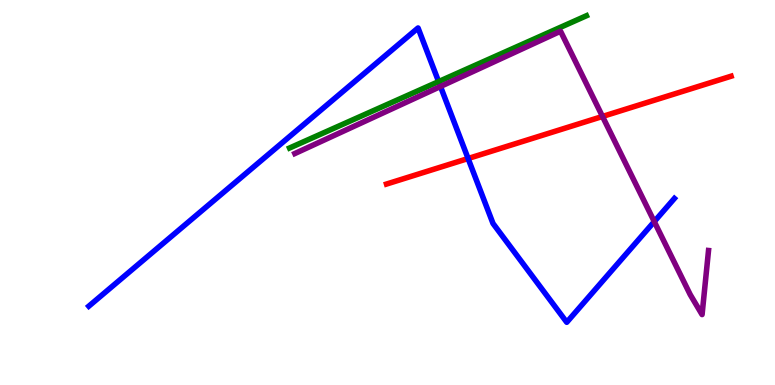[{'lines': ['blue', 'red'], 'intersections': [{'x': 6.04, 'y': 5.88}]}, {'lines': ['green', 'red'], 'intersections': []}, {'lines': ['purple', 'red'], 'intersections': [{'x': 7.77, 'y': 6.98}]}, {'lines': ['blue', 'green'], 'intersections': [{'x': 5.66, 'y': 7.88}]}, {'lines': ['blue', 'purple'], 'intersections': [{'x': 5.68, 'y': 7.75}, {'x': 8.44, 'y': 4.24}]}, {'lines': ['green', 'purple'], 'intersections': []}]